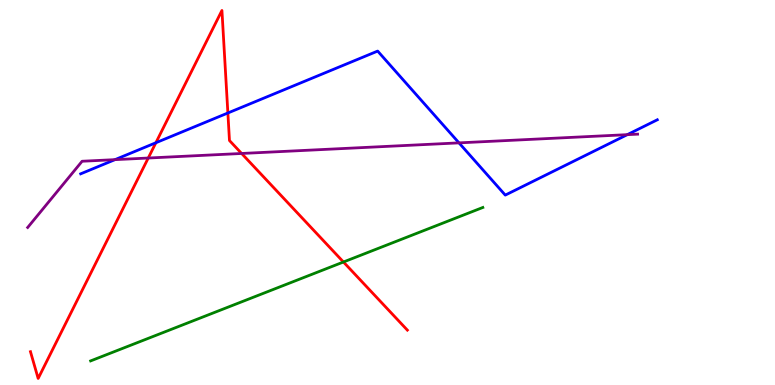[{'lines': ['blue', 'red'], 'intersections': [{'x': 2.01, 'y': 6.29}, {'x': 2.94, 'y': 7.07}]}, {'lines': ['green', 'red'], 'intersections': [{'x': 4.43, 'y': 3.19}]}, {'lines': ['purple', 'red'], 'intersections': [{'x': 1.91, 'y': 5.9}, {'x': 3.12, 'y': 6.01}]}, {'lines': ['blue', 'green'], 'intersections': []}, {'lines': ['blue', 'purple'], 'intersections': [{'x': 1.48, 'y': 5.85}, {'x': 5.92, 'y': 6.29}, {'x': 8.09, 'y': 6.5}]}, {'lines': ['green', 'purple'], 'intersections': []}]